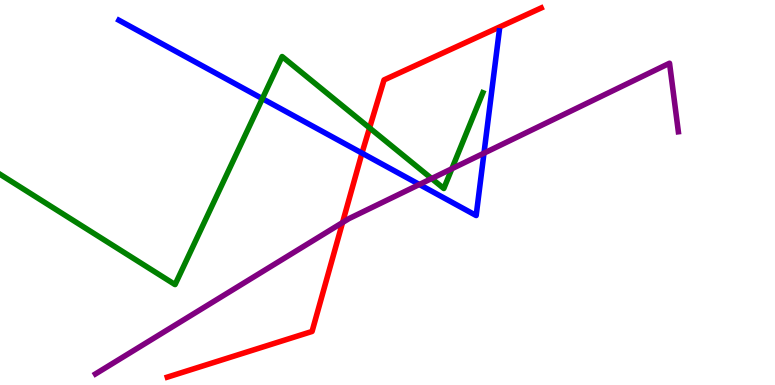[{'lines': ['blue', 'red'], 'intersections': [{'x': 4.67, 'y': 6.02}]}, {'lines': ['green', 'red'], 'intersections': [{'x': 4.77, 'y': 6.68}]}, {'lines': ['purple', 'red'], 'intersections': [{'x': 4.42, 'y': 4.22}]}, {'lines': ['blue', 'green'], 'intersections': [{'x': 3.39, 'y': 7.44}]}, {'lines': ['blue', 'purple'], 'intersections': [{'x': 5.41, 'y': 5.21}, {'x': 6.24, 'y': 6.02}]}, {'lines': ['green', 'purple'], 'intersections': [{'x': 5.57, 'y': 5.36}, {'x': 5.83, 'y': 5.62}]}]